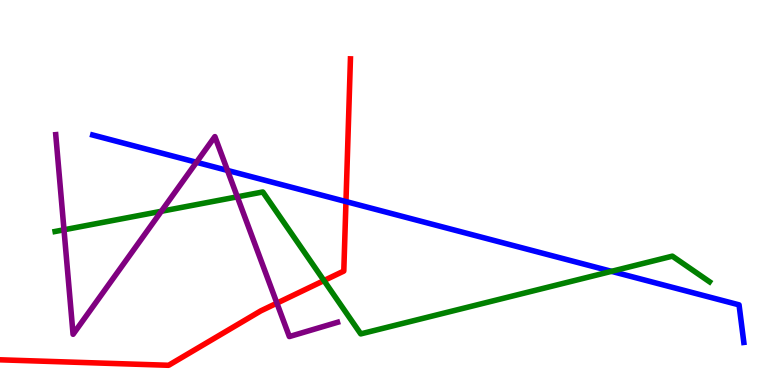[{'lines': ['blue', 'red'], 'intersections': [{'x': 4.46, 'y': 4.76}]}, {'lines': ['green', 'red'], 'intersections': [{'x': 4.18, 'y': 2.71}]}, {'lines': ['purple', 'red'], 'intersections': [{'x': 3.57, 'y': 2.13}]}, {'lines': ['blue', 'green'], 'intersections': [{'x': 7.89, 'y': 2.95}]}, {'lines': ['blue', 'purple'], 'intersections': [{'x': 2.54, 'y': 5.78}, {'x': 2.94, 'y': 5.57}]}, {'lines': ['green', 'purple'], 'intersections': [{'x': 0.826, 'y': 4.03}, {'x': 2.08, 'y': 4.51}, {'x': 3.06, 'y': 4.89}]}]